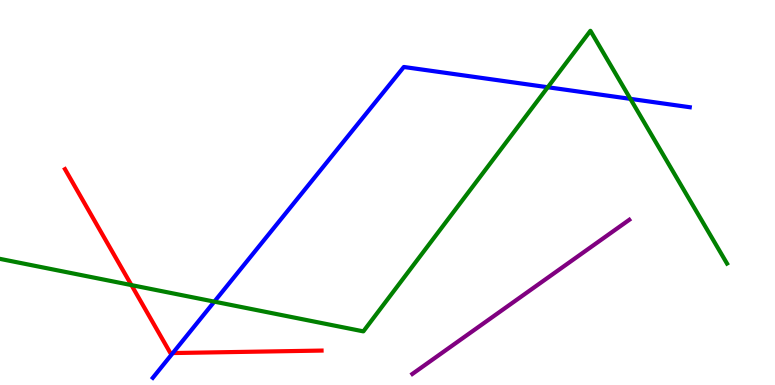[{'lines': ['blue', 'red'], 'intersections': [{'x': 2.23, 'y': 0.83}]}, {'lines': ['green', 'red'], 'intersections': [{'x': 1.7, 'y': 2.59}]}, {'lines': ['purple', 'red'], 'intersections': []}, {'lines': ['blue', 'green'], 'intersections': [{'x': 2.77, 'y': 2.17}, {'x': 7.07, 'y': 7.73}, {'x': 8.13, 'y': 7.43}]}, {'lines': ['blue', 'purple'], 'intersections': []}, {'lines': ['green', 'purple'], 'intersections': []}]